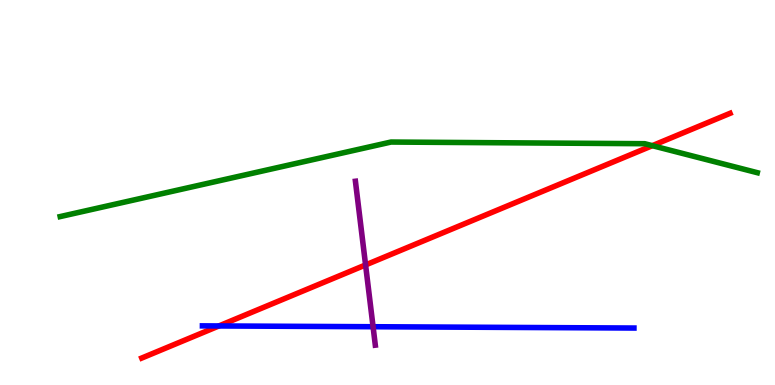[{'lines': ['blue', 'red'], 'intersections': [{'x': 2.82, 'y': 1.53}]}, {'lines': ['green', 'red'], 'intersections': [{'x': 8.42, 'y': 6.22}]}, {'lines': ['purple', 'red'], 'intersections': [{'x': 4.72, 'y': 3.12}]}, {'lines': ['blue', 'green'], 'intersections': []}, {'lines': ['blue', 'purple'], 'intersections': [{'x': 4.81, 'y': 1.51}]}, {'lines': ['green', 'purple'], 'intersections': []}]